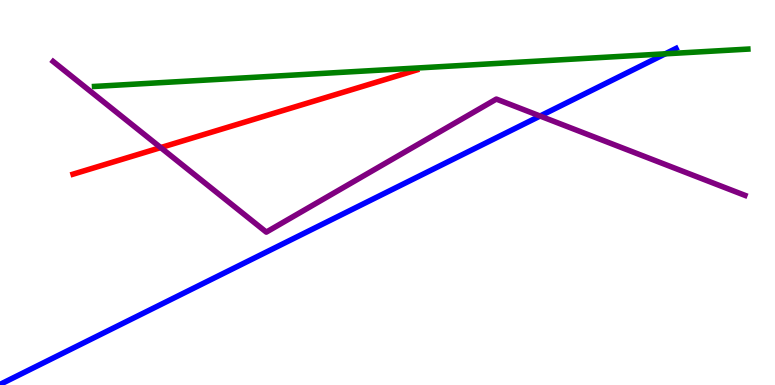[{'lines': ['blue', 'red'], 'intersections': []}, {'lines': ['green', 'red'], 'intersections': []}, {'lines': ['purple', 'red'], 'intersections': [{'x': 2.07, 'y': 6.17}]}, {'lines': ['blue', 'green'], 'intersections': [{'x': 8.58, 'y': 8.6}]}, {'lines': ['blue', 'purple'], 'intersections': [{'x': 6.97, 'y': 6.99}]}, {'lines': ['green', 'purple'], 'intersections': []}]